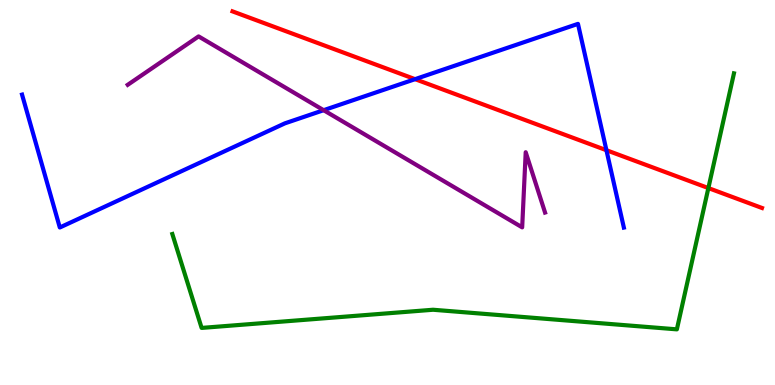[{'lines': ['blue', 'red'], 'intersections': [{'x': 5.36, 'y': 7.94}, {'x': 7.82, 'y': 6.1}]}, {'lines': ['green', 'red'], 'intersections': [{'x': 9.14, 'y': 5.12}]}, {'lines': ['purple', 'red'], 'intersections': []}, {'lines': ['blue', 'green'], 'intersections': []}, {'lines': ['blue', 'purple'], 'intersections': [{'x': 4.18, 'y': 7.14}]}, {'lines': ['green', 'purple'], 'intersections': []}]